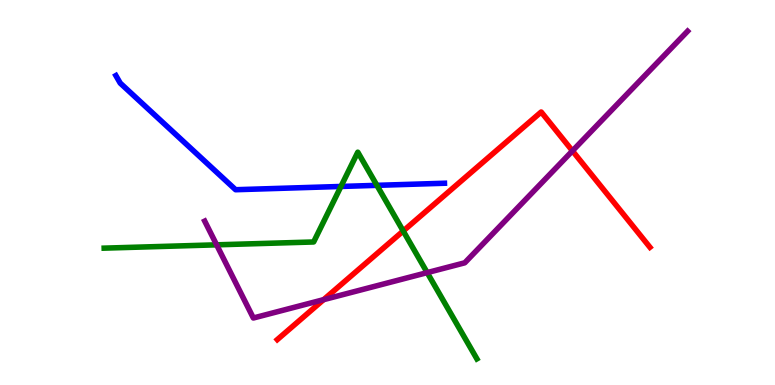[{'lines': ['blue', 'red'], 'intersections': []}, {'lines': ['green', 'red'], 'intersections': [{'x': 5.2, 'y': 4.0}]}, {'lines': ['purple', 'red'], 'intersections': [{'x': 4.18, 'y': 2.22}, {'x': 7.39, 'y': 6.08}]}, {'lines': ['blue', 'green'], 'intersections': [{'x': 4.4, 'y': 5.16}, {'x': 4.86, 'y': 5.19}]}, {'lines': ['blue', 'purple'], 'intersections': []}, {'lines': ['green', 'purple'], 'intersections': [{'x': 2.8, 'y': 3.64}, {'x': 5.51, 'y': 2.92}]}]